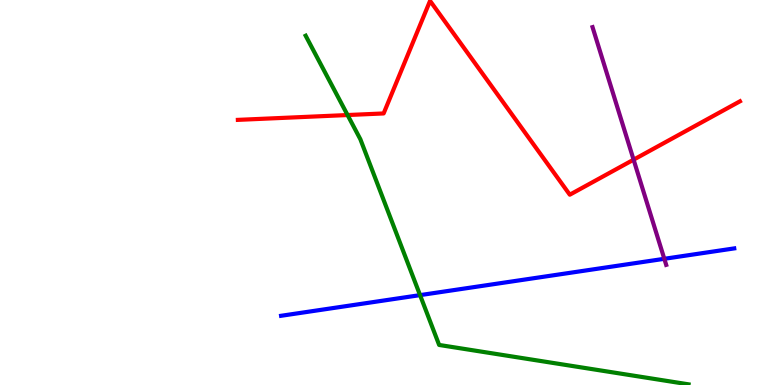[{'lines': ['blue', 'red'], 'intersections': []}, {'lines': ['green', 'red'], 'intersections': [{'x': 4.48, 'y': 7.01}]}, {'lines': ['purple', 'red'], 'intersections': [{'x': 8.18, 'y': 5.85}]}, {'lines': ['blue', 'green'], 'intersections': [{'x': 5.42, 'y': 2.33}]}, {'lines': ['blue', 'purple'], 'intersections': [{'x': 8.57, 'y': 3.28}]}, {'lines': ['green', 'purple'], 'intersections': []}]